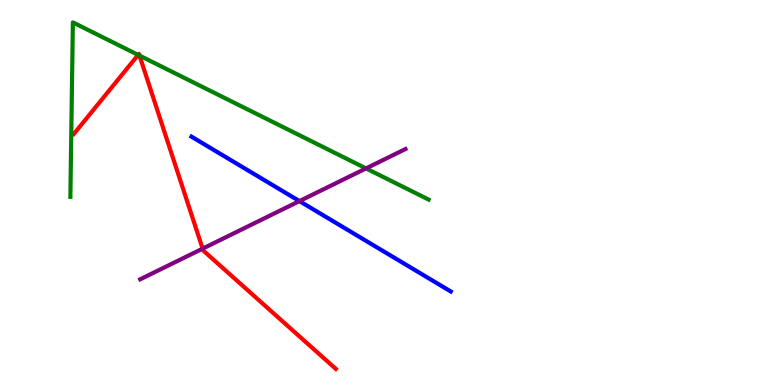[{'lines': ['blue', 'red'], 'intersections': []}, {'lines': ['green', 'red'], 'intersections': [{'x': 1.78, 'y': 8.57}, {'x': 1.8, 'y': 8.56}]}, {'lines': ['purple', 'red'], 'intersections': [{'x': 2.61, 'y': 3.54}]}, {'lines': ['blue', 'green'], 'intersections': []}, {'lines': ['blue', 'purple'], 'intersections': [{'x': 3.86, 'y': 4.78}]}, {'lines': ['green', 'purple'], 'intersections': [{'x': 4.72, 'y': 5.63}]}]